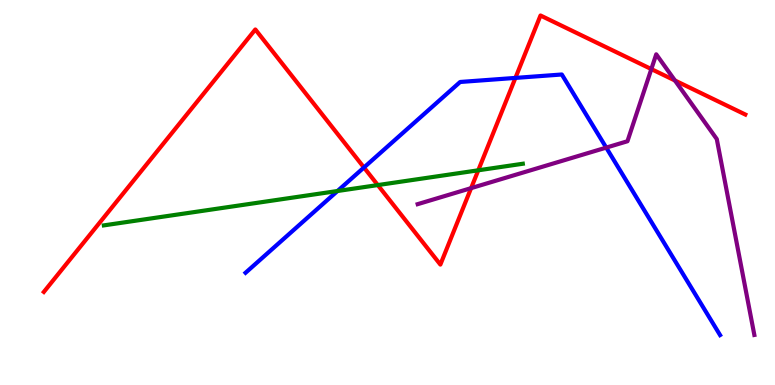[{'lines': ['blue', 'red'], 'intersections': [{'x': 4.7, 'y': 5.65}, {'x': 6.65, 'y': 7.98}]}, {'lines': ['green', 'red'], 'intersections': [{'x': 4.87, 'y': 5.19}, {'x': 6.17, 'y': 5.58}]}, {'lines': ['purple', 'red'], 'intersections': [{'x': 6.08, 'y': 5.11}, {'x': 8.4, 'y': 8.21}, {'x': 8.71, 'y': 7.91}]}, {'lines': ['blue', 'green'], 'intersections': [{'x': 4.35, 'y': 5.04}]}, {'lines': ['blue', 'purple'], 'intersections': [{'x': 7.82, 'y': 6.17}]}, {'lines': ['green', 'purple'], 'intersections': []}]